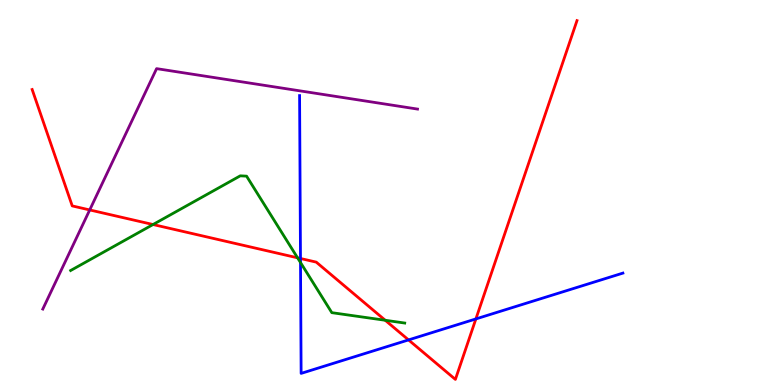[{'lines': ['blue', 'red'], 'intersections': [{'x': 3.88, 'y': 3.29}, {'x': 5.27, 'y': 1.17}, {'x': 6.14, 'y': 1.72}]}, {'lines': ['green', 'red'], 'intersections': [{'x': 1.97, 'y': 4.17}, {'x': 3.84, 'y': 3.3}, {'x': 4.97, 'y': 1.68}]}, {'lines': ['purple', 'red'], 'intersections': [{'x': 1.16, 'y': 4.55}]}, {'lines': ['blue', 'green'], 'intersections': [{'x': 3.88, 'y': 3.18}]}, {'lines': ['blue', 'purple'], 'intersections': []}, {'lines': ['green', 'purple'], 'intersections': []}]